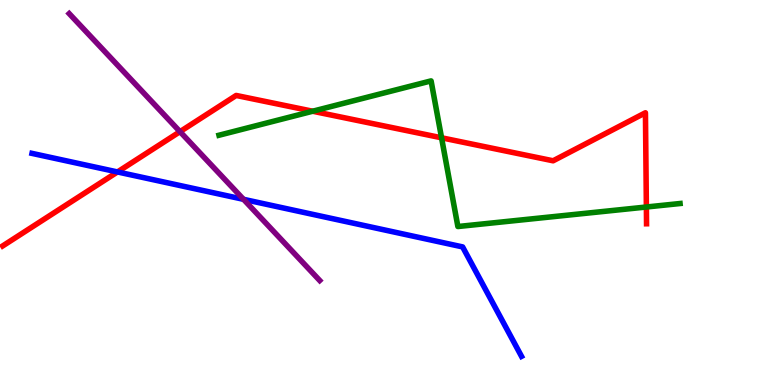[{'lines': ['blue', 'red'], 'intersections': [{'x': 1.52, 'y': 5.53}]}, {'lines': ['green', 'red'], 'intersections': [{'x': 4.03, 'y': 7.11}, {'x': 5.7, 'y': 6.42}, {'x': 8.34, 'y': 4.62}]}, {'lines': ['purple', 'red'], 'intersections': [{'x': 2.32, 'y': 6.58}]}, {'lines': ['blue', 'green'], 'intersections': []}, {'lines': ['blue', 'purple'], 'intersections': [{'x': 3.14, 'y': 4.82}]}, {'lines': ['green', 'purple'], 'intersections': []}]